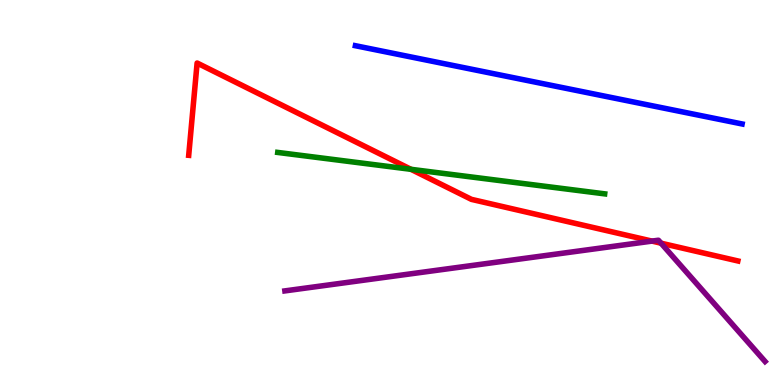[{'lines': ['blue', 'red'], 'intersections': []}, {'lines': ['green', 'red'], 'intersections': [{'x': 5.3, 'y': 5.6}]}, {'lines': ['purple', 'red'], 'intersections': [{'x': 8.41, 'y': 3.74}, {'x': 8.53, 'y': 3.68}]}, {'lines': ['blue', 'green'], 'intersections': []}, {'lines': ['blue', 'purple'], 'intersections': []}, {'lines': ['green', 'purple'], 'intersections': []}]